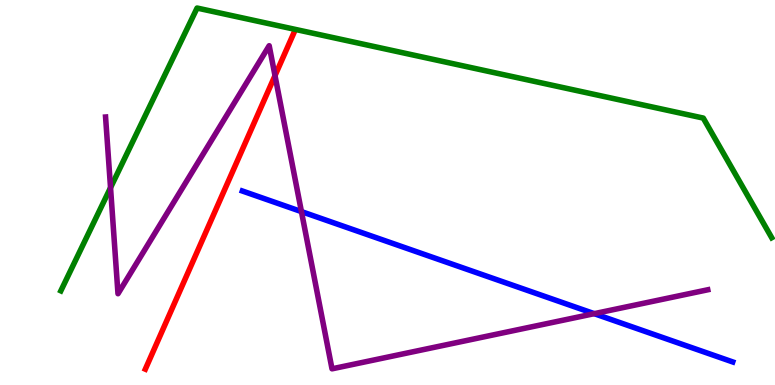[{'lines': ['blue', 'red'], 'intersections': []}, {'lines': ['green', 'red'], 'intersections': []}, {'lines': ['purple', 'red'], 'intersections': [{'x': 3.55, 'y': 8.04}]}, {'lines': ['blue', 'green'], 'intersections': []}, {'lines': ['blue', 'purple'], 'intersections': [{'x': 3.89, 'y': 4.5}, {'x': 7.67, 'y': 1.85}]}, {'lines': ['green', 'purple'], 'intersections': [{'x': 1.43, 'y': 5.12}]}]